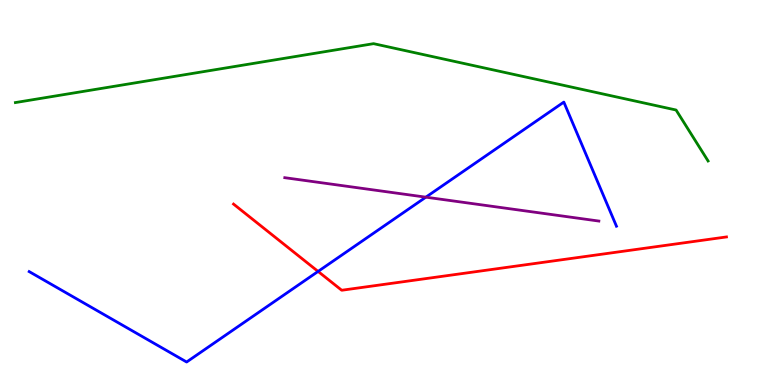[{'lines': ['blue', 'red'], 'intersections': [{'x': 4.1, 'y': 2.95}]}, {'lines': ['green', 'red'], 'intersections': []}, {'lines': ['purple', 'red'], 'intersections': []}, {'lines': ['blue', 'green'], 'intersections': []}, {'lines': ['blue', 'purple'], 'intersections': [{'x': 5.49, 'y': 4.88}]}, {'lines': ['green', 'purple'], 'intersections': []}]